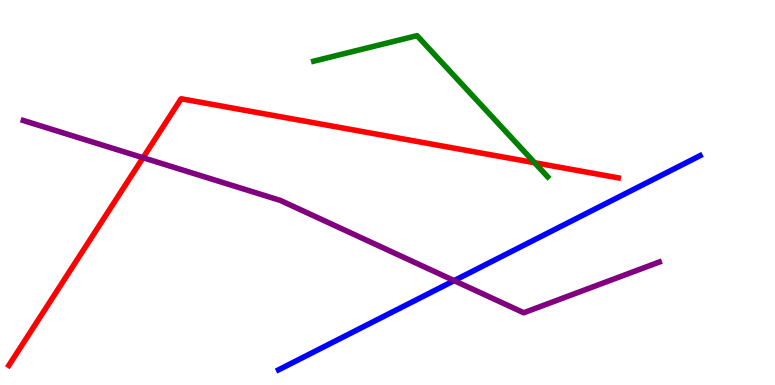[{'lines': ['blue', 'red'], 'intersections': []}, {'lines': ['green', 'red'], 'intersections': [{'x': 6.9, 'y': 5.77}]}, {'lines': ['purple', 'red'], 'intersections': [{'x': 1.85, 'y': 5.9}]}, {'lines': ['blue', 'green'], 'intersections': []}, {'lines': ['blue', 'purple'], 'intersections': [{'x': 5.86, 'y': 2.71}]}, {'lines': ['green', 'purple'], 'intersections': []}]